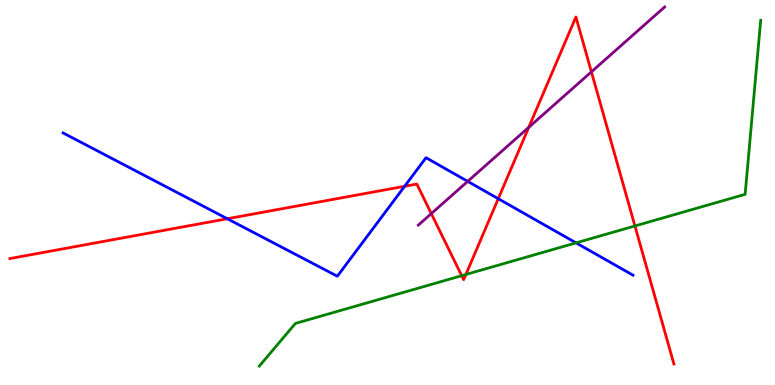[{'lines': ['blue', 'red'], 'intersections': [{'x': 2.93, 'y': 4.32}, {'x': 5.22, 'y': 5.16}, {'x': 6.43, 'y': 4.84}]}, {'lines': ['green', 'red'], 'intersections': [{'x': 5.96, 'y': 2.84}, {'x': 6.01, 'y': 2.87}, {'x': 8.19, 'y': 4.13}]}, {'lines': ['purple', 'red'], 'intersections': [{'x': 5.57, 'y': 4.45}, {'x': 6.82, 'y': 6.69}, {'x': 7.63, 'y': 8.13}]}, {'lines': ['blue', 'green'], 'intersections': [{'x': 7.43, 'y': 3.69}]}, {'lines': ['blue', 'purple'], 'intersections': [{'x': 6.03, 'y': 5.29}]}, {'lines': ['green', 'purple'], 'intersections': []}]